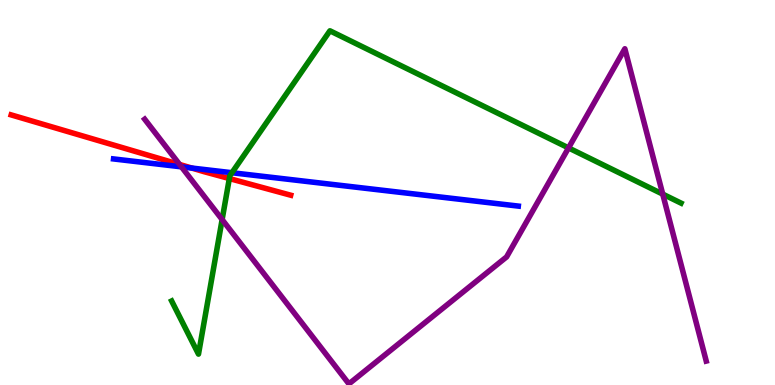[{'lines': ['blue', 'red'], 'intersections': [{'x': 2.47, 'y': 5.64}]}, {'lines': ['green', 'red'], 'intersections': [{'x': 2.96, 'y': 5.36}]}, {'lines': ['purple', 'red'], 'intersections': [{'x': 2.32, 'y': 5.73}]}, {'lines': ['blue', 'green'], 'intersections': [{'x': 2.99, 'y': 5.51}]}, {'lines': ['blue', 'purple'], 'intersections': [{'x': 2.34, 'y': 5.67}]}, {'lines': ['green', 'purple'], 'intersections': [{'x': 2.87, 'y': 4.3}, {'x': 7.34, 'y': 6.16}, {'x': 8.55, 'y': 4.96}]}]